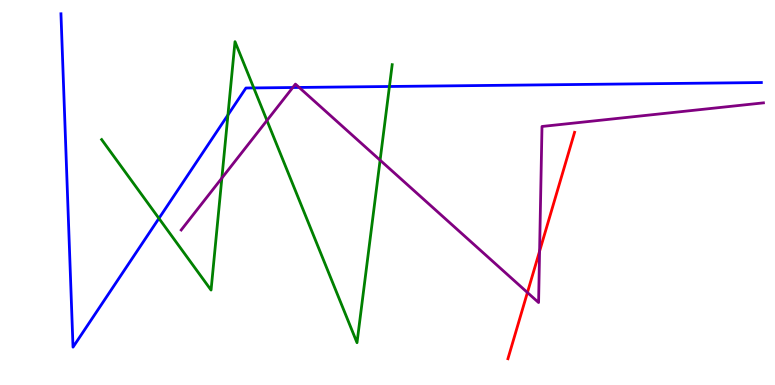[{'lines': ['blue', 'red'], 'intersections': []}, {'lines': ['green', 'red'], 'intersections': []}, {'lines': ['purple', 'red'], 'intersections': [{'x': 6.81, 'y': 2.4}, {'x': 6.96, 'y': 3.48}]}, {'lines': ['blue', 'green'], 'intersections': [{'x': 2.05, 'y': 4.33}, {'x': 2.94, 'y': 7.01}, {'x': 3.27, 'y': 7.72}, {'x': 5.02, 'y': 7.75}]}, {'lines': ['blue', 'purple'], 'intersections': [{'x': 3.78, 'y': 7.73}, {'x': 3.86, 'y': 7.73}]}, {'lines': ['green', 'purple'], 'intersections': [{'x': 2.86, 'y': 5.37}, {'x': 3.44, 'y': 6.87}, {'x': 4.9, 'y': 5.84}]}]